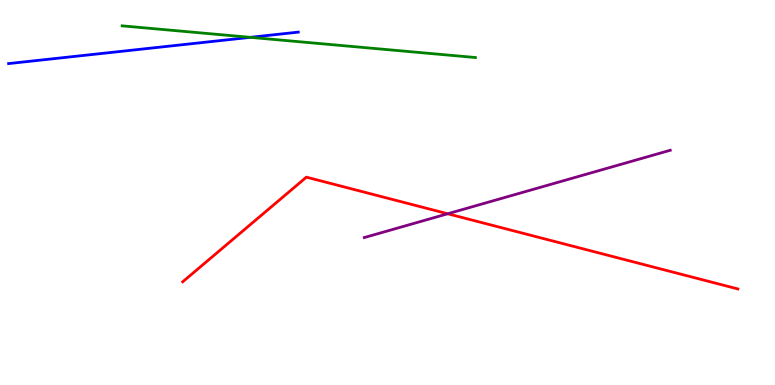[{'lines': ['blue', 'red'], 'intersections': []}, {'lines': ['green', 'red'], 'intersections': []}, {'lines': ['purple', 'red'], 'intersections': [{'x': 5.78, 'y': 4.45}]}, {'lines': ['blue', 'green'], 'intersections': [{'x': 3.23, 'y': 9.03}]}, {'lines': ['blue', 'purple'], 'intersections': []}, {'lines': ['green', 'purple'], 'intersections': []}]